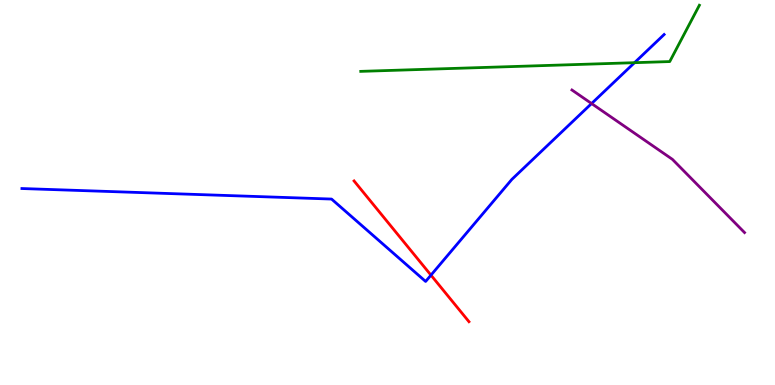[{'lines': ['blue', 'red'], 'intersections': [{'x': 5.56, 'y': 2.85}]}, {'lines': ['green', 'red'], 'intersections': []}, {'lines': ['purple', 'red'], 'intersections': []}, {'lines': ['blue', 'green'], 'intersections': [{'x': 8.19, 'y': 8.37}]}, {'lines': ['blue', 'purple'], 'intersections': [{'x': 7.63, 'y': 7.31}]}, {'lines': ['green', 'purple'], 'intersections': []}]